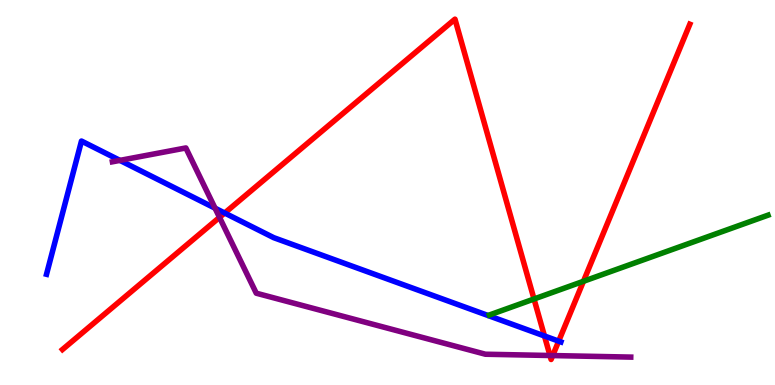[{'lines': ['blue', 'red'], 'intersections': [{'x': 2.9, 'y': 4.47}, {'x': 7.03, 'y': 1.27}, {'x': 7.21, 'y': 1.14}]}, {'lines': ['green', 'red'], 'intersections': [{'x': 6.89, 'y': 2.23}, {'x': 7.53, 'y': 2.69}]}, {'lines': ['purple', 'red'], 'intersections': [{'x': 2.83, 'y': 4.35}, {'x': 7.1, 'y': 0.766}, {'x': 7.13, 'y': 0.765}]}, {'lines': ['blue', 'green'], 'intersections': []}, {'lines': ['blue', 'purple'], 'intersections': [{'x': 1.55, 'y': 5.83}, {'x': 2.77, 'y': 4.59}]}, {'lines': ['green', 'purple'], 'intersections': []}]